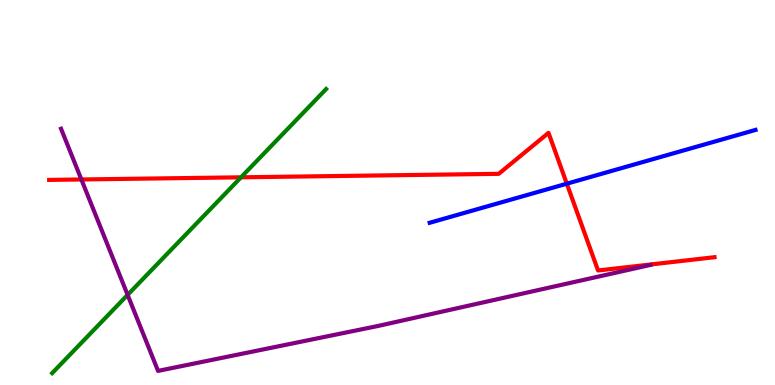[{'lines': ['blue', 'red'], 'intersections': [{'x': 7.31, 'y': 5.23}]}, {'lines': ['green', 'red'], 'intersections': [{'x': 3.11, 'y': 5.39}]}, {'lines': ['purple', 'red'], 'intersections': [{'x': 1.05, 'y': 5.34}]}, {'lines': ['blue', 'green'], 'intersections': []}, {'lines': ['blue', 'purple'], 'intersections': []}, {'lines': ['green', 'purple'], 'intersections': [{'x': 1.65, 'y': 2.34}]}]